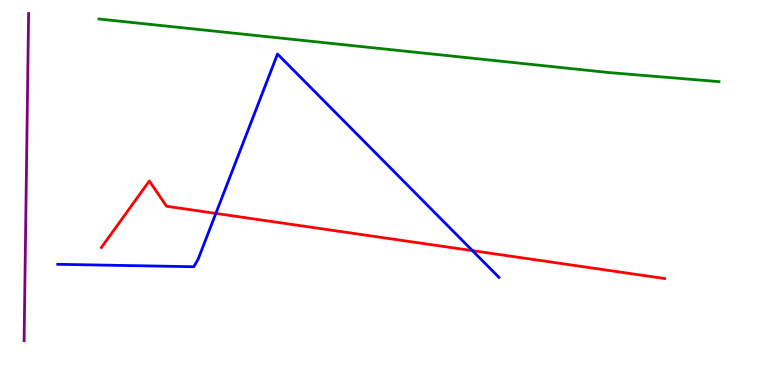[{'lines': ['blue', 'red'], 'intersections': [{'x': 2.79, 'y': 4.46}, {'x': 6.1, 'y': 3.49}]}, {'lines': ['green', 'red'], 'intersections': []}, {'lines': ['purple', 'red'], 'intersections': []}, {'lines': ['blue', 'green'], 'intersections': []}, {'lines': ['blue', 'purple'], 'intersections': []}, {'lines': ['green', 'purple'], 'intersections': []}]